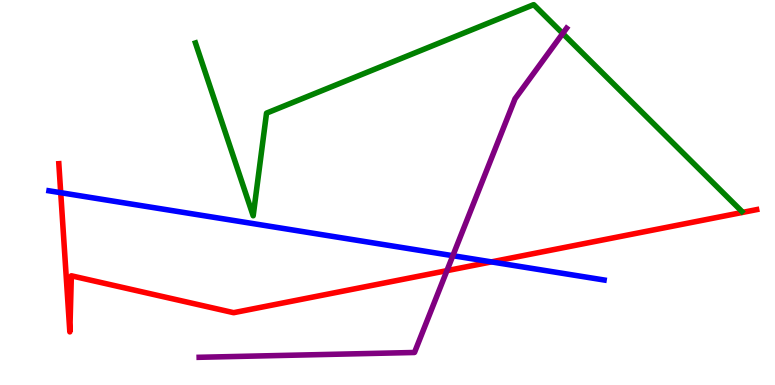[{'lines': ['blue', 'red'], 'intersections': [{'x': 0.783, 'y': 5.0}, {'x': 6.34, 'y': 3.2}]}, {'lines': ['green', 'red'], 'intersections': []}, {'lines': ['purple', 'red'], 'intersections': [{'x': 5.77, 'y': 2.97}]}, {'lines': ['blue', 'green'], 'intersections': []}, {'lines': ['blue', 'purple'], 'intersections': [{'x': 5.84, 'y': 3.36}]}, {'lines': ['green', 'purple'], 'intersections': [{'x': 7.26, 'y': 9.13}]}]